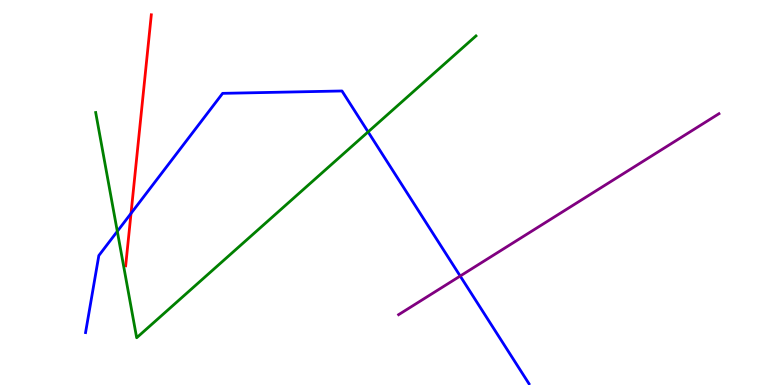[{'lines': ['blue', 'red'], 'intersections': [{'x': 1.69, 'y': 4.46}]}, {'lines': ['green', 'red'], 'intersections': []}, {'lines': ['purple', 'red'], 'intersections': []}, {'lines': ['blue', 'green'], 'intersections': [{'x': 1.51, 'y': 3.99}, {'x': 4.75, 'y': 6.57}]}, {'lines': ['blue', 'purple'], 'intersections': [{'x': 5.94, 'y': 2.83}]}, {'lines': ['green', 'purple'], 'intersections': []}]